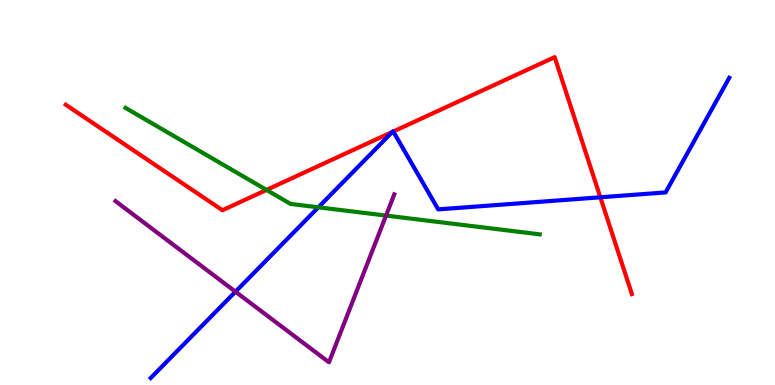[{'lines': ['blue', 'red'], 'intersections': [{'x': 5.06, 'y': 6.57}, {'x': 5.07, 'y': 6.58}, {'x': 7.75, 'y': 4.88}]}, {'lines': ['green', 'red'], 'intersections': [{'x': 3.44, 'y': 5.07}]}, {'lines': ['purple', 'red'], 'intersections': []}, {'lines': ['blue', 'green'], 'intersections': [{'x': 4.11, 'y': 4.62}]}, {'lines': ['blue', 'purple'], 'intersections': [{'x': 3.04, 'y': 2.42}]}, {'lines': ['green', 'purple'], 'intersections': [{'x': 4.98, 'y': 4.4}]}]